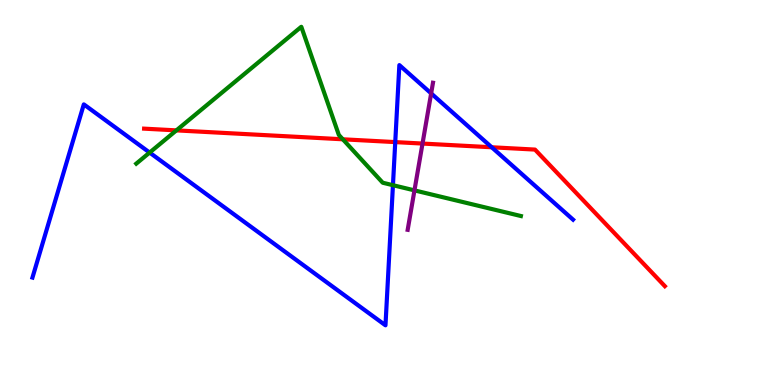[{'lines': ['blue', 'red'], 'intersections': [{'x': 5.1, 'y': 6.31}, {'x': 6.34, 'y': 6.17}]}, {'lines': ['green', 'red'], 'intersections': [{'x': 2.28, 'y': 6.61}, {'x': 4.42, 'y': 6.38}]}, {'lines': ['purple', 'red'], 'intersections': [{'x': 5.45, 'y': 6.27}]}, {'lines': ['blue', 'green'], 'intersections': [{'x': 1.93, 'y': 6.04}, {'x': 5.07, 'y': 5.19}]}, {'lines': ['blue', 'purple'], 'intersections': [{'x': 5.56, 'y': 7.57}]}, {'lines': ['green', 'purple'], 'intersections': [{'x': 5.35, 'y': 5.06}]}]